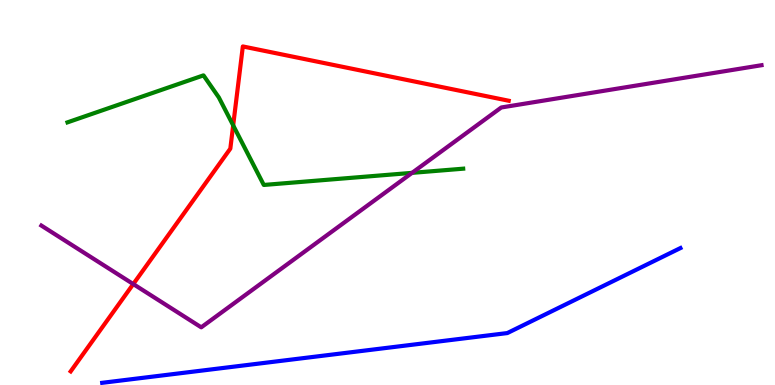[{'lines': ['blue', 'red'], 'intersections': []}, {'lines': ['green', 'red'], 'intersections': [{'x': 3.01, 'y': 6.74}]}, {'lines': ['purple', 'red'], 'intersections': [{'x': 1.72, 'y': 2.62}]}, {'lines': ['blue', 'green'], 'intersections': []}, {'lines': ['blue', 'purple'], 'intersections': []}, {'lines': ['green', 'purple'], 'intersections': [{'x': 5.32, 'y': 5.51}]}]